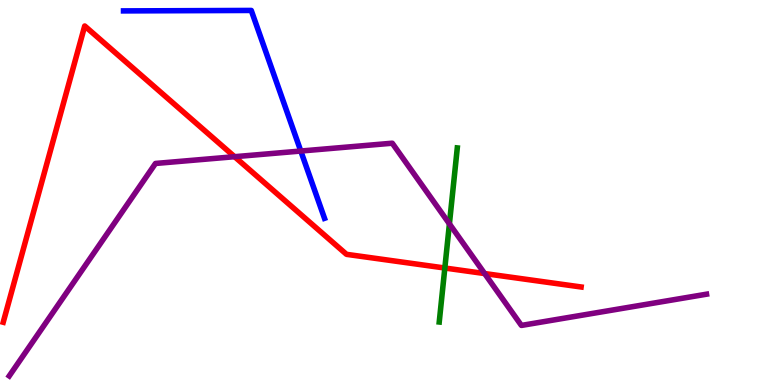[{'lines': ['blue', 'red'], 'intersections': []}, {'lines': ['green', 'red'], 'intersections': [{'x': 5.74, 'y': 3.04}]}, {'lines': ['purple', 'red'], 'intersections': [{'x': 3.03, 'y': 5.93}, {'x': 6.25, 'y': 2.89}]}, {'lines': ['blue', 'green'], 'intersections': []}, {'lines': ['blue', 'purple'], 'intersections': [{'x': 3.88, 'y': 6.08}]}, {'lines': ['green', 'purple'], 'intersections': [{'x': 5.8, 'y': 4.19}]}]